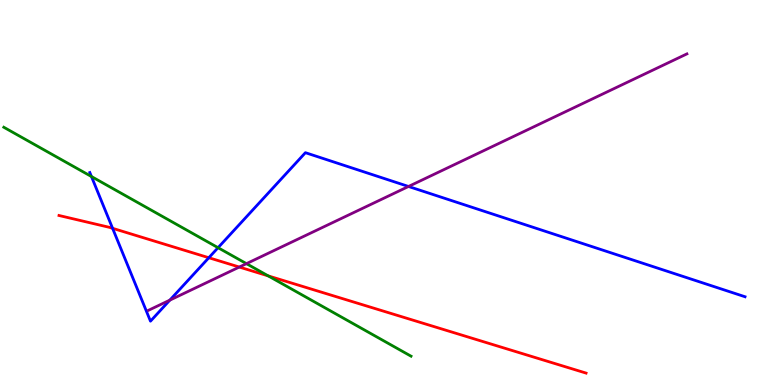[{'lines': ['blue', 'red'], 'intersections': [{'x': 1.45, 'y': 4.07}, {'x': 2.69, 'y': 3.31}]}, {'lines': ['green', 'red'], 'intersections': [{'x': 3.46, 'y': 2.83}]}, {'lines': ['purple', 'red'], 'intersections': [{'x': 3.09, 'y': 3.06}]}, {'lines': ['blue', 'green'], 'intersections': [{'x': 1.18, 'y': 5.41}, {'x': 2.81, 'y': 3.57}]}, {'lines': ['blue', 'purple'], 'intersections': [{'x': 2.19, 'y': 2.2}, {'x': 5.27, 'y': 5.16}]}, {'lines': ['green', 'purple'], 'intersections': [{'x': 3.18, 'y': 3.15}]}]